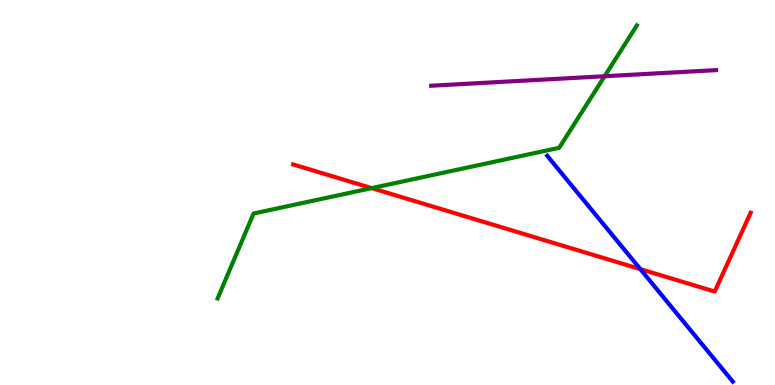[{'lines': ['blue', 'red'], 'intersections': [{'x': 8.26, 'y': 3.01}]}, {'lines': ['green', 'red'], 'intersections': [{'x': 4.8, 'y': 5.11}]}, {'lines': ['purple', 'red'], 'intersections': []}, {'lines': ['blue', 'green'], 'intersections': []}, {'lines': ['blue', 'purple'], 'intersections': []}, {'lines': ['green', 'purple'], 'intersections': [{'x': 7.8, 'y': 8.02}]}]